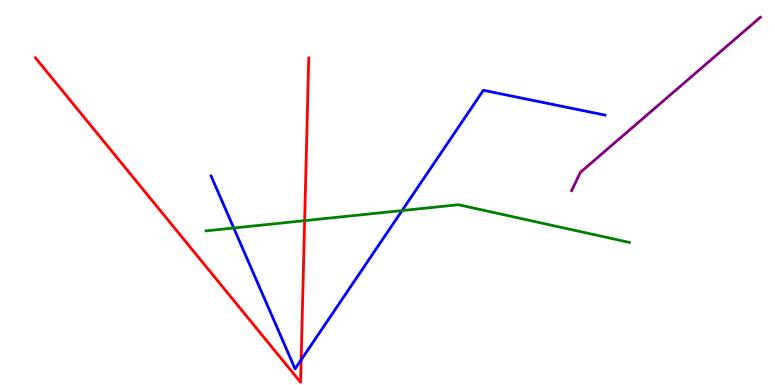[{'lines': ['blue', 'red'], 'intersections': [{'x': 3.89, 'y': 0.651}]}, {'lines': ['green', 'red'], 'intersections': [{'x': 3.93, 'y': 4.27}]}, {'lines': ['purple', 'red'], 'intersections': []}, {'lines': ['blue', 'green'], 'intersections': [{'x': 3.02, 'y': 4.08}, {'x': 5.19, 'y': 4.53}]}, {'lines': ['blue', 'purple'], 'intersections': []}, {'lines': ['green', 'purple'], 'intersections': []}]